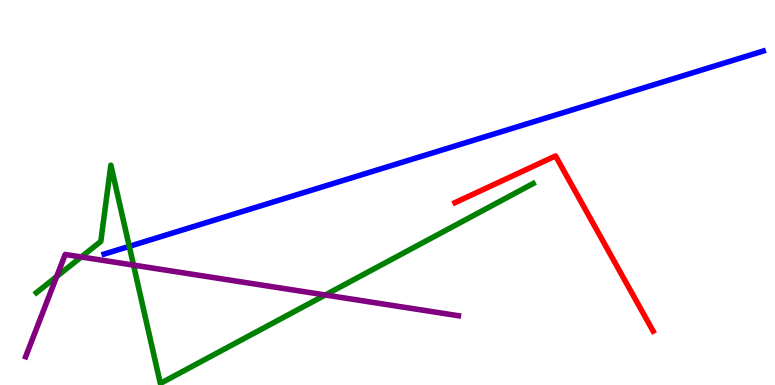[{'lines': ['blue', 'red'], 'intersections': []}, {'lines': ['green', 'red'], 'intersections': []}, {'lines': ['purple', 'red'], 'intersections': []}, {'lines': ['blue', 'green'], 'intersections': [{'x': 1.67, 'y': 3.6}]}, {'lines': ['blue', 'purple'], 'intersections': []}, {'lines': ['green', 'purple'], 'intersections': [{'x': 0.731, 'y': 2.82}, {'x': 1.05, 'y': 3.33}, {'x': 1.72, 'y': 3.11}, {'x': 4.2, 'y': 2.34}]}]